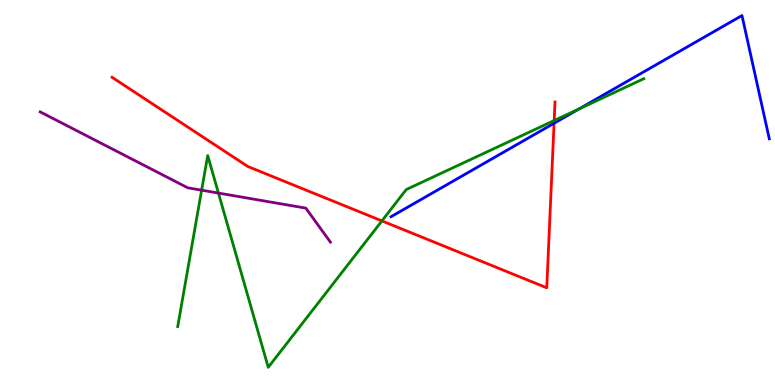[{'lines': ['blue', 'red'], 'intersections': [{'x': 7.15, 'y': 6.8}]}, {'lines': ['green', 'red'], 'intersections': [{'x': 4.93, 'y': 4.26}, {'x': 7.15, 'y': 6.87}]}, {'lines': ['purple', 'red'], 'intersections': []}, {'lines': ['blue', 'green'], 'intersections': [{'x': 7.47, 'y': 7.17}]}, {'lines': ['blue', 'purple'], 'intersections': []}, {'lines': ['green', 'purple'], 'intersections': [{'x': 2.6, 'y': 5.06}, {'x': 2.82, 'y': 4.99}]}]